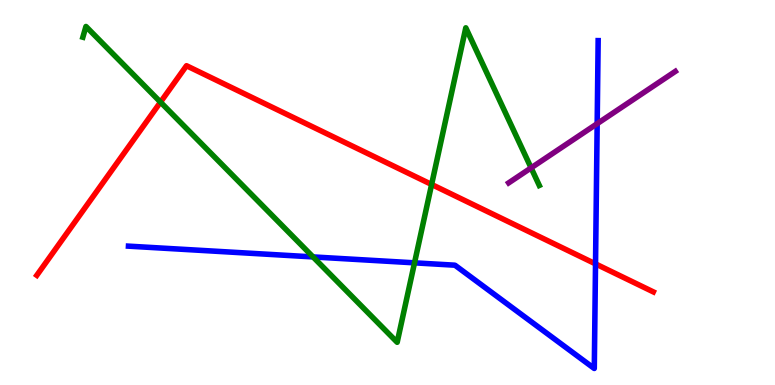[{'lines': ['blue', 'red'], 'intersections': [{'x': 7.68, 'y': 3.15}]}, {'lines': ['green', 'red'], 'intersections': [{'x': 2.07, 'y': 7.35}, {'x': 5.57, 'y': 5.21}]}, {'lines': ['purple', 'red'], 'intersections': []}, {'lines': ['blue', 'green'], 'intersections': [{'x': 4.04, 'y': 3.33}, {'x': 5.35, 'y': 3.17}]}, {'lines': ['blue', 'purple'], 'intersections': [{'x': 7.71, 'y': 6.79}]}, {'lines': ['green', 'purple'], 'intersections': [{'x': 6.85, 'y': 5.64}]}]